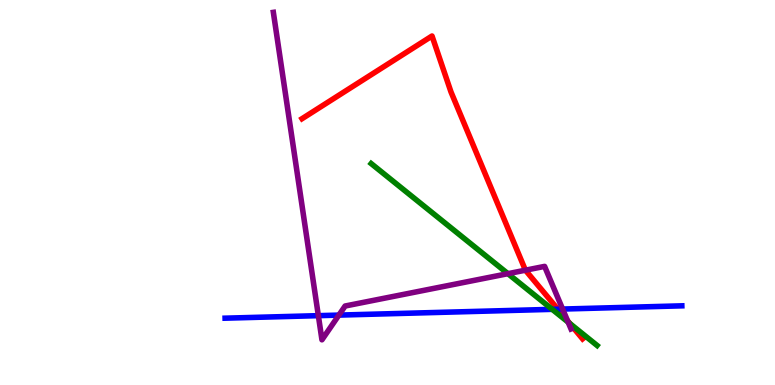[{'lines': ['blue', 'red'], 'intersections': [{'x': 7.2, 'y': 1.97}]}, {'lines': ['green', 'red'], 'intersections': [{'x': 7.35, 'y': 1.6}]}, {'lines': ['purple', 'red'], 'intersections': [{'x': 6.78, 'y': 2.98}, {'x': 7.32, 'y': 1.66}]}, {'lines': ['blue', 'green'], 'intersections': [{'x': 7.13, 'y': 1.97}]}, {'lines': ['blue', 'purple'], 'intersections': [{'x': 4.11, 'y': 1.8}, {'x': 4.37, 'y': 1.82}, {'x': 7.26, 'y': 1.97}]}, {'lines': ['green', 'purple'], 'intersections': [{'x': 6.55, 'y': 2.89}, {'x': 7.33, 'y': 1.63}]}]